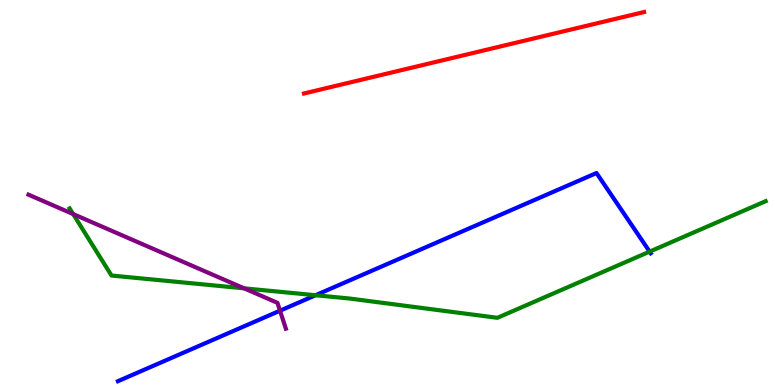[{'lines': ['blue', 'red'], 'intersections': []}, {'lines': ['green', 'red'], 'intersections': []}, {'lines': ['purple', 'red'], 'intersections': []}, {'lines': ['blue', 'green'], 'intersections': [{'x': 4.07, 'y': 2.33}, {'x': 8.38, 'y': 3.46}]}, {'lines': ['blue', 'purple'], 'intersections': [{'x': 3.61, 'y': 1.93}]}, {'lines': ['green', 'purple'], 'intersections': [{'x': 0.944, 'y': 4.44}, {'x': 3.15, 'y': 2.51}]}]